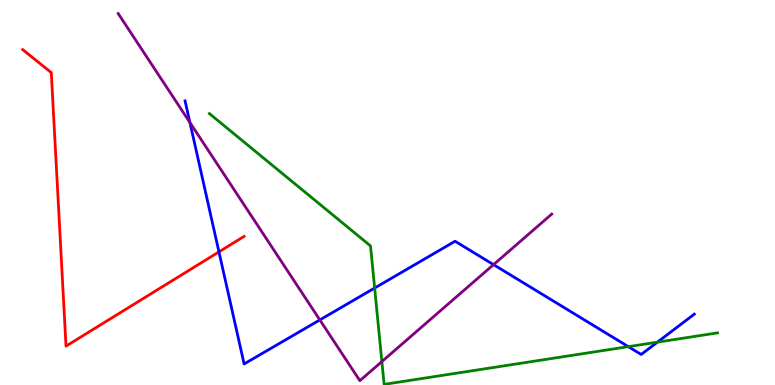[{'lines': ['blue', 'red'], 'intersections': [{'x': 2.83, 'y': 3.46}]}, {'lines': ['green', 'red'], 'intersections': []}, {'lines': ['purple', 'red'], 'intersections': []}, {'lines': ['blue', 'green'], 'intersections': [{'x': 4.83, 'y': 2.52}, {'x': 8.11, 'y': 0.996}, {'x': 8.48, 'y': 1.11}]}, {'lines': ['blue', 'purple'], 'intersections': [{'x': 2.45, 'y': 6.82}, {'x': 4.13, 'y': 1.69}, {'x': 6.37, 'y': 3.13}]}, {'lines': ['green', 'purple'], 'intersections': [{'x': 4.93, 'y': 0.608}]}]